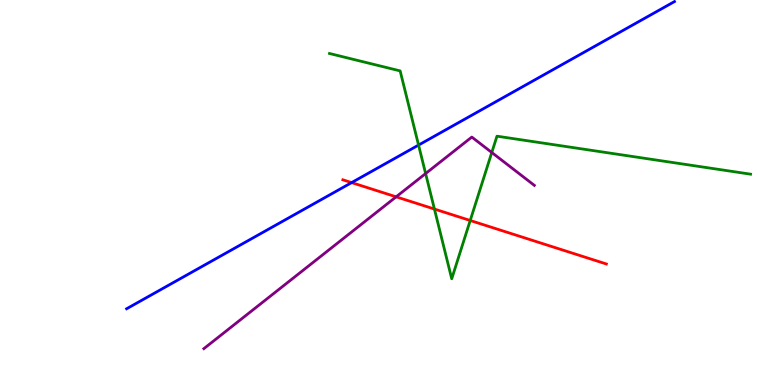[{'lines': ['blue', 'red'], 'intersections': [{'x': 4.54, 'y': 5.26}]}, {'lines': ['green', 'red'], 'intersections': [{'x': 5.61, 'y': 4.57}, {'x': 6.07, 'y': 4.27}]}, {'lines': ['purple', 'red'], 'intersections': [{'x': 5.11, 'y': 4.89}]}, {'lines': ['blue', 'green'], 'intersections': [{'x': 5.4, 'y': 6.23}]}, {'lines': ['blue', 'purple'], 'intersections': []}, {'lines': ['green', 'purple'], 'intersections': [{'x': 5.49, 'y': 5.49}, {'x': 6.35, 'y': 6.04}]}]